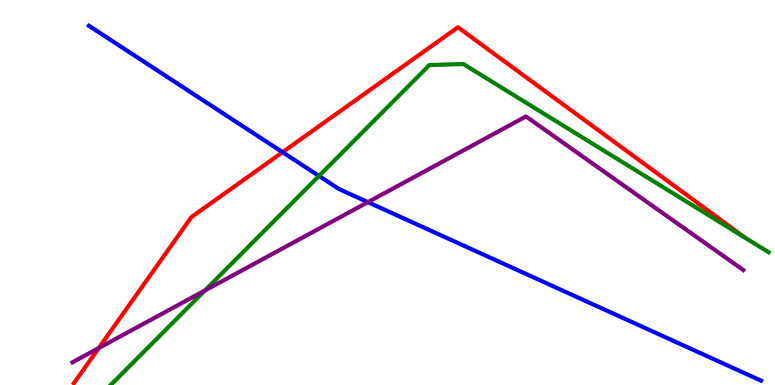[{'lines': ['blue', 'red'], 'intersections': [{'x': 3.65, 'y': 6.05}]}, {'lines': ['green', 'red'], 'intersections': []}, {'lines': ['purple', 'red'], 'intersections': [{'x': 1.27, 'y': 0.959}]}, {'lines': ['blue', 'green'], 'intersections': [{'x': 4.12, 'y': 5.43}]}, {'lines': ['blue', 'purple'], 'intersections': [{'x': 4.75, 'y': 4.75}]}, {'lines': ['green', 'purple'], 'intersections': [{'x': 2.64, 'y': 2.45}]}]